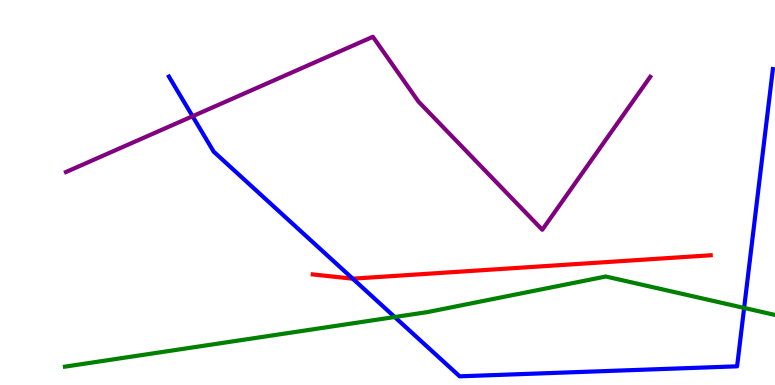[{'lines': ['blue', 'red'], 'intersections': [{'x': 4.55, 'y': 2.76}]}, {'lines': ['green', 'red'], 'intersections': []}, {'lines': ['purple', 'red'], 'intersections': []}, {'lines': ['blue', 'green'], 'intersections': [{'x': 5.09, 'y': 1.77}, {'x': 9.6, 'y': 2.0}]}, {'lines': ['blue', 'purple'], 'intersections': [{'x': 2.48, 'y': 6.98}]}, {'lines': ['green', 'purple'], 'intersections': []}]